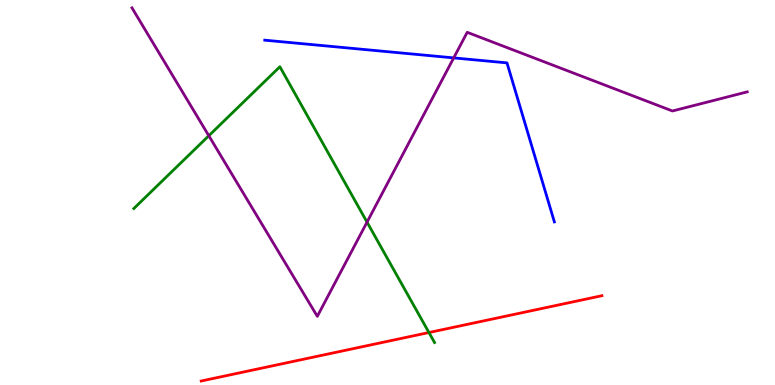[{'lines': ['blue', 'red'], 'intersections': []}, {'lines': ['green', 'red'], 'intersections': [{'x': 5.53, 'y': 1.36}]}, {'lines': ['purple', 'red'], 'intersections': []}, {'lines': ['blue', 'green'], 'intersections': []}, {'lines': ['blue', 'purple'], 'intersections': [{'x': 5.85, 'y': 8.5}]}, {'lines': ['green', 'purple'], 'intersections': [{'x': 2.69, 'y': 6.47}, {'x': 4.74, 'y': 4.23}]}]